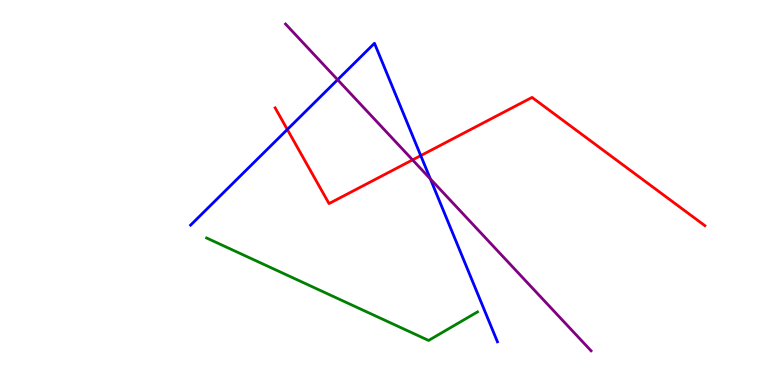[{'lines': ['blue', 'red'], 'intersections': [{'x': 3.71, 'y': 6.64}, {'x': 5.43, 'y': 5.96}]}, {'lines': ['green', 'red'], 'intersections': []}, {'lines': ['purple', 'red'], 'intersections': [{'x': 5.32, 'y': 5.85}]}, {'lines': ['blue', 'green'], 'intersections': []}, {'lines': ['blue', 'purple'], 'intersections': [{'x': 4.36, 'y': 7.93}, {'x': 5.55, 'y': 5.35}]}, {'lines': ['green', 'purple'], 'intersections': []}]